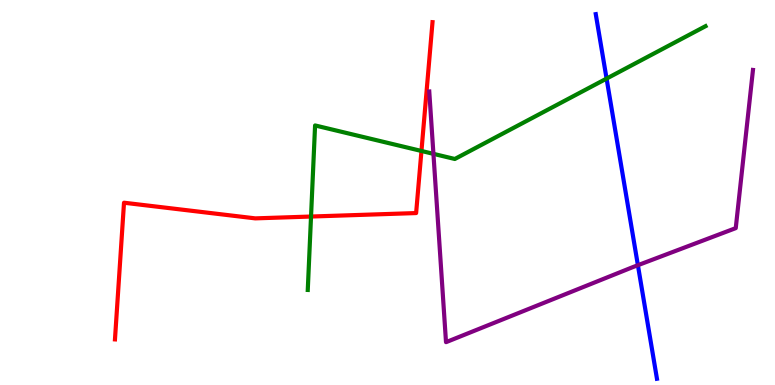[{'lines': ['blue', 'red'], 'intersections': []}, {'lines': ['green', 'red'], 'intersections': [{'x': 4.01, 'y': 4.38}, {'x': 5.44, 'y': 6.08}]}, {'lines': ['purple', 'red'], 'intersections': []}, {'lines': ['blue', 'green'], 'intersections': [{'x': 7.83, 'y': 7.96}]}, {'lines': ['blue', 'purple'], 'intersections': [{'x': 8.23, 'y': 3.11}]}, {'lines': ['green', 'purple'], 'intersections': [{'x': 5.59, 'y': 6.0}]}]